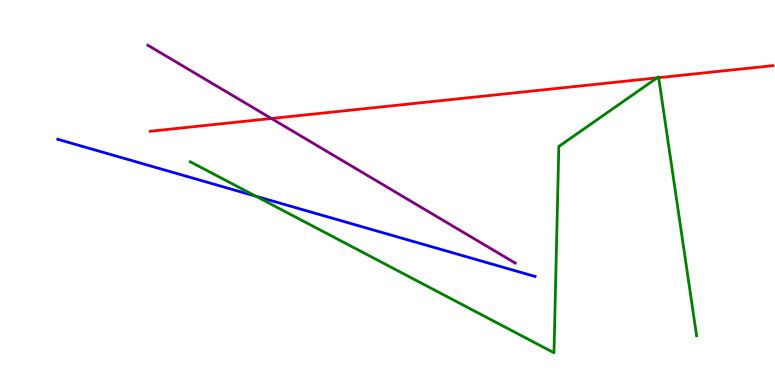[{'lines': ['blue', 'red'], 'intersections': []}, {'lines': ['green', 'red'], 'intersections': [{'x': 8.48, 'y': 7.98}, {'x': 8.5, 'y': 7.98}]}, {'lines': ['purple', 'red'], 'intersections': [{'x': 3.5, 'y': 6.92}]}, {'lines': ['blue', 'green'], 'intersections': [{'x': 3.3, 'y': 4.9}]}, {'lines': ['blue', 'purple'], 'intersections': []}, {'lines': ['green', 'purple'], 'intersections': []}]